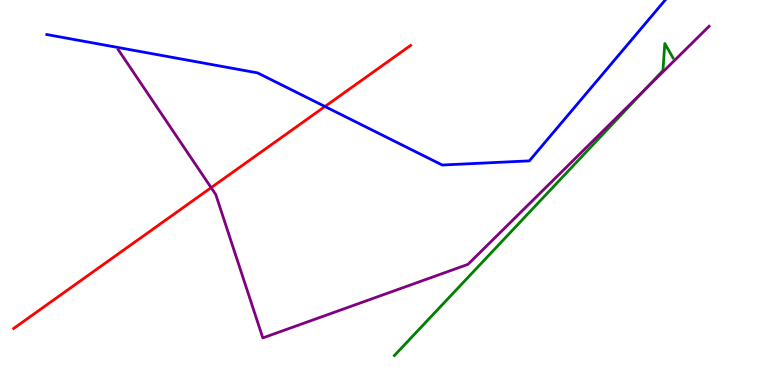[{'lines': ['blue', 'red'], 'intersections': [{'x': 4.19, 'y': 7.23}]}, {'lines': ['green', 'red'], 'intersections': []}, {'lines': ['purple', 'red'], 'intersections': [{'x': 2.72, 'y': 5.13}]}, {'lines': ['blue', 'green'], 'intersections': []}, {'lines': ['blue', 'purple'], 'intersections': []}, {'lines': ['green', 'purple'], 'intersections': [{'x': 8.32, 'y': 7.67}]}]